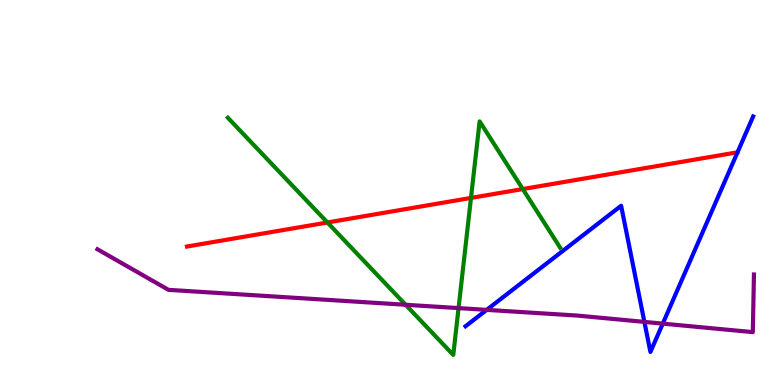[{'lines': ['blue', 'red'], 'intersections': []}, {'lines': ['green', 'red'], 'intersections': [{'x': 4.22, 'y': 4.22}, {'x': 6.08, 'y': 4.86}, {'x': 6.75, 'y': 5.09}]}, {'lines': ['purple', 'red'], 'intersections': []}, {'lines': ['blue', 'green'], 'intersections': []}, {'lines': ['blue', 'purple'], 'intersections': [{'x': 6.28, 'y': 1.95}, {'x': 8.31, 'y': 1.64}, {'x': 8.55, 'y': 1.59}]}, {'lines': ['green', 'purple'], 'intersections': [{'x': 5.23, 'y': 2.08}, {'x': 5.92, 'y': 2.0}]}]